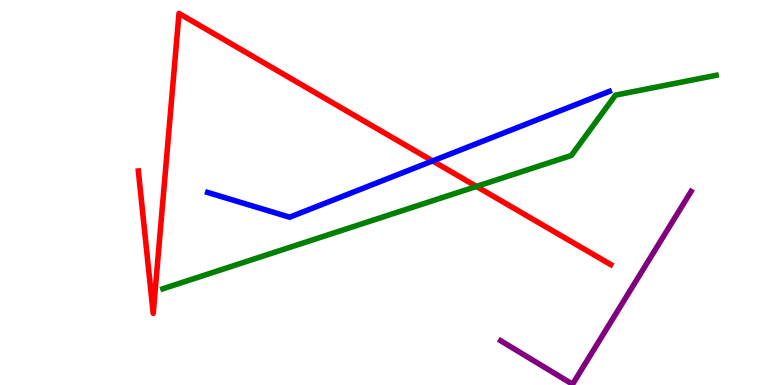[{'lines': ['blue', 'red'], 'intersections': [{'x': 5.58, 'y': 5.82}]}, {'lines': ['green', 'red'], 'intersections': [{'x': 6.15, 'y': 5.16}]}, {'lines': ['purple', 'red'], 'intersections': []}, {'lines': ['blue', 'green'], 'intersections': []}, {'lines': ['blue', 'purple'], 'intersections': []}, {'lines': ['green', 'purple'], 'intersections': []}]